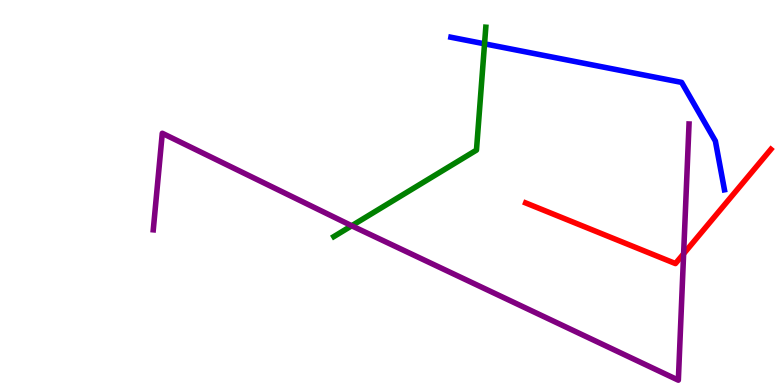[{'lines': ['blue', 'red'], 'intersections': []}, {'lines': ['green', 'red'], 'intersections': []}, {'lines': ['purple', 'red'], 'intersections': [{'x': 8.82, 'y': 3.41}]}, {'lines': ['blue', 'green'], 'intersections': [{'x': 6.25, 'y': 8.86}]}, {'lines': ['blue', 'purple'], 'intersections': []}, {'lines': ['green', 'purple'], 'intersections': [{'x': 4.54, 'y': 4.14}]}]